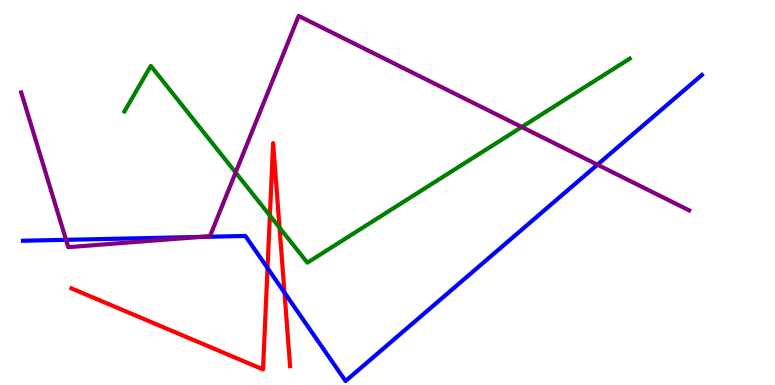[{'lines': ['blue', 'red'], 'intersections': [{'x': 3.45, 'y': 3.04}, {'x': 3.67, 'y': 2.4}]}, {'lines': ['green', 'red'], 'intersections': [{'x': 3.48, 'y': 4.4}, {'x': 3.61, 'y': 4.09}]}, {'lines': ['purple', 'red'], 'intersections': []}, {'lines': ['blue', 'green'], 'intersections': []}, {'lines': ['blue', 'purple'], 'intersections': [{'x': 0.852, 'y': 3.77}, {'x': 2.58, 'y': 3.85}, {'x': 7.71, 'y': 5.72}]}, {'lines': ['green', 'purple'], 'intersections': [{'x': 3.04, 'y': 5.52}, {'x': 6.73, 'y': 6.7}]}]